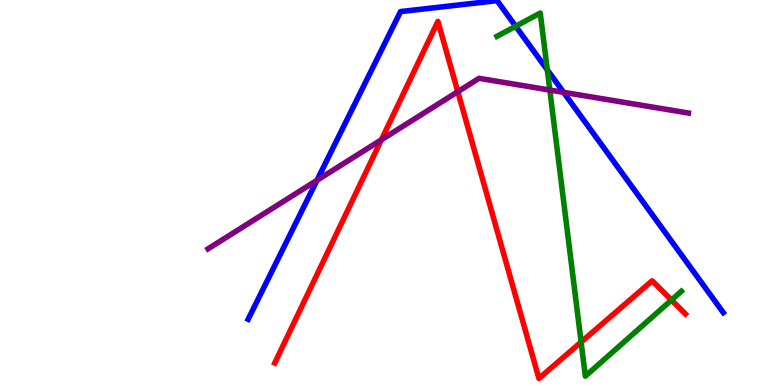[{'lines': ['blue', 'red'], 'intersections': []}, {'lines': ['green', 'red'], 'intersections': [{'x': 7.5, 'y': 1.12}, {'x': 8.66, 'y': 2.21}]}, {'lines': ['purple', 'red'], 'intersections': [{'x': 4.92, 'y': 6.37}, {'x': 5.91, 'y': 7.62}]}, {'lines': ['blue', 'green'], 'intersections': [{'x': 6.65, 'y': 9.32}, {'x': 7.06, 'y': 8.19}]}, {'lines': ['blue', 'purple'], 'intersections': [{'x': 4.09, 'y': 5.32}, {'x': 7.27, 'y': 7.6}]}, {'lines': ['green', 'purple'], 'intersections': [{'x': 7.09, 'y': 7.66}]}]